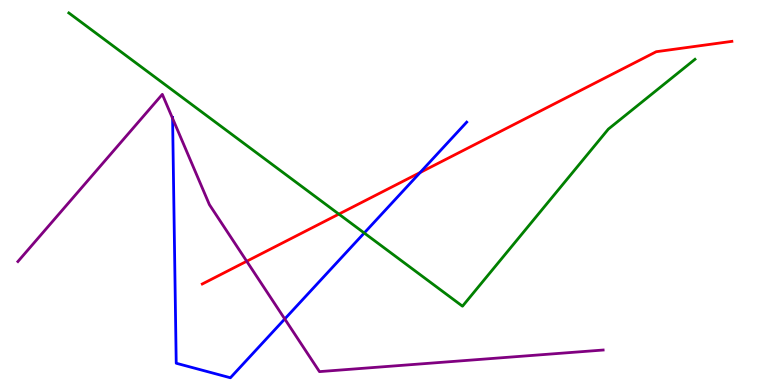[{'lines': ['blue', 'red'], 'intersections': [{'x': 5.42, 'y': 5.52}]}, {'lines': ['green', 'red'], 'intersections': [{'x': 4.37, 'y': 4.44}]}, {'lines': ['purple', 'red'], 'intersections': [{'x': 3.18, 'y': 3.21}]}, {'lines': ['blue', 'green'], 'intersections': [{'x': 4.7, 'y': 3.95}]}, {'lines': ['blue', 'purple'], 'intersections': [{'x': 2.23, 'y': 6.92}, {'x': 3.67, 'y': 1.72}]}, {'lines': ['green', 'purple'], 'intersections': []}]